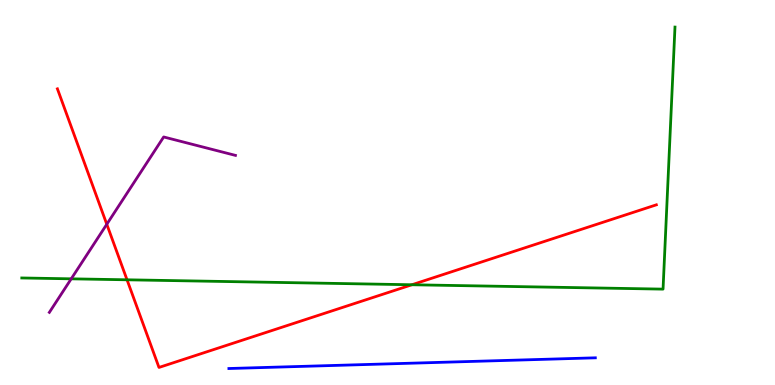[{'lines': ['blue', 'red'], 'intersections': []}, {'lines': ['green', 'red'], 'intersections': [{'x': 1.64, 'y': 2.73}, {'x': 5.31, 'y': 2.6}]}, {'lines': ['purple', 'red'], 'intersections': [{'x': 1.38, 'y': 4.17}]}, {'lines': ['blue', 'green'], 'intersections': []}, {'lines': ['blue', 'purple'], 'intersections': []}, {'lines': ['green', 'purple'], 'intersections': [{'x': 0.919, 'y': 2.76}]}]